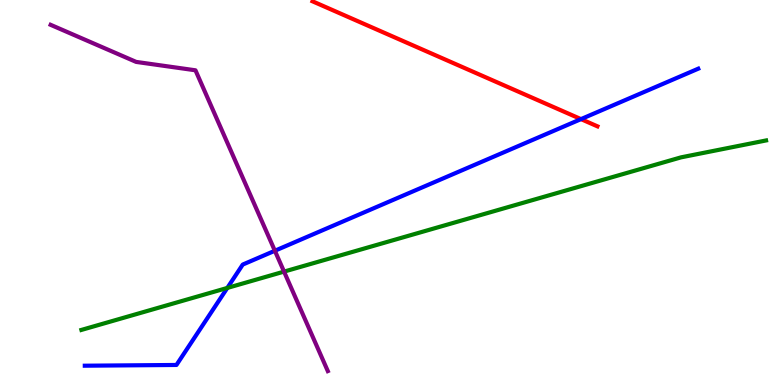[{'lines': ['blue', 'red'], 'intersections': [{'x': 7.5, 'y': 6.91}]}, {'lines': ['green', 'red'], 'intersections': []}, {'lines': ['purple', 'red'], 'intersections': []}, {'lines': ['blue', 'green'], 'intersections': [{'x': 2.93, 'y': 2.52}]}, {'lines': ['blue', 'purple'], 'intersections': [{'x': 3.55, 'y': 3.49}]}, {'lines': ['green', 'purple'], 'intersections': [{'x': 3.67, 'y': 2.95}]}]